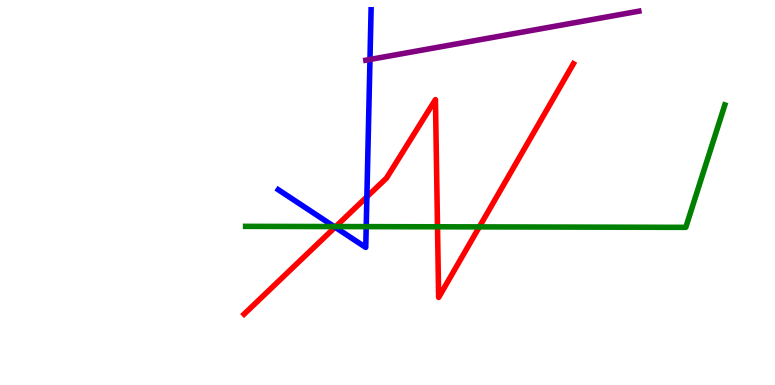[{'lines': ['blue', 'red'], 'intersections': [{'x': 4.32, 'y': 4.1}, {'x': 4.73, 'y': 4.89}]}, {'lines': ['green', 'red'], 'intersections': [{'x': 4.33, 'y': 4.12}, {'x': 5.65, 'y': 4.11}, {'x': 6.18, 'y': 4.11}]}, {'lines': ['purple', 'red'], 'intersections': []}, {'lines': ['blue', 'green'], 'intersections': [{'x': 4.31, 'y': 4.12}, {'x': 4.73, 'y': 4.11}]}, {'lines': ['blue', 'purple'], 'intersections': [{'x': 4.77, 'y': 8.46}]}, {'lines': ['green', 'purple'], 'intersections': []}]